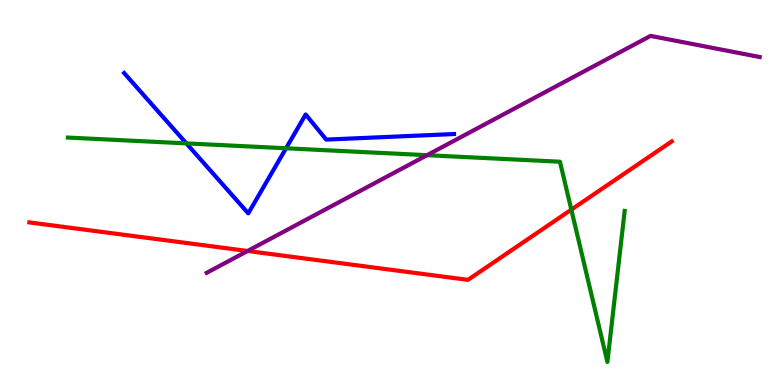[{'lines': ['blue', 'red'], 'intersections': []}, {'lines': ['green', 'red'], 'intersections': [{'x': 7.37, 'y': 4.55}]}, {'lines': ['purple', 'red'], 'intersections': [{'x': 3.19, 'y': 3.48}]}, {'lines': ['blue', 'green'], 'intersections': [{'x': 2.4, 'y': 6.28}, {'x': 3.69, 'y': 6.15}]}, {'lines': ['blue', 'purple'], 'intersections': []}, {'lines': ['green', 'purple'], 'intersections': [{'x': 5.51, 'y': 5.97}]}]